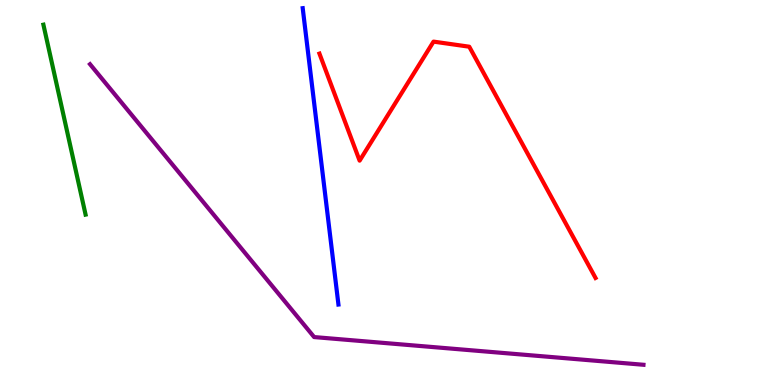[{'lines': ['blue', 'red'], 'intersections': []}, {'lines': ['green', 'red'], 'intersections': []}, {'lines': ['purple', 'red'], 'intersections': []}, {'lines': ['blue', 'green'], 'intersections': []}, {'lines': ['blue', 'purple'], 'intersections': []}, {'lines': ['green', 'purple'], 'intersections': []}]